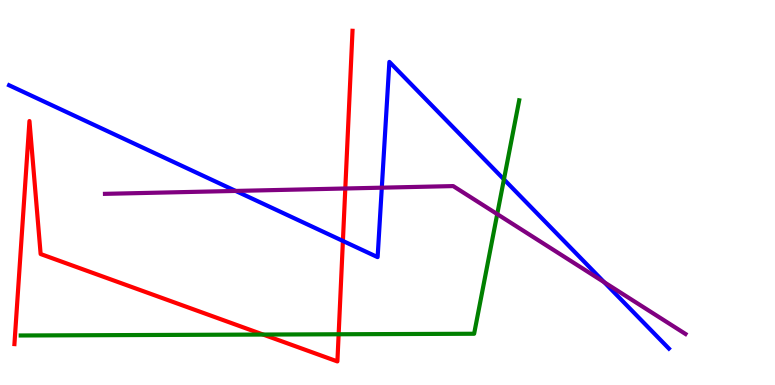[{'lines': ['blue', 'red'], 'intersections': [{'x': 4.42, 'y': 3.74}]}, {'lines': ['green', 'red'], 'intersections': [{'x': 3.4, 'y': 1.31}, {'x': 4.37, 'y': 1.32}]}, {'lines': ['purple', 'red'], 'intersections': [{'x': 4.46, 'y': 5.1}]}, {'lines': ['blue', 'green'], 'intersections': [{'x': 6.5, 'y': 5.34}]}, {'lines': ['blue', 'purple'], 'intersections': [{'x': 3.04, 'y': 5.04}, {'x': 4.93, 'y': 5.13}, {'x': 7.8, 'y': 2.67}]}, {'lines': ['green', 'purple'], 'intersections': [{'x': 6.42, 'y': 4.44}]}]